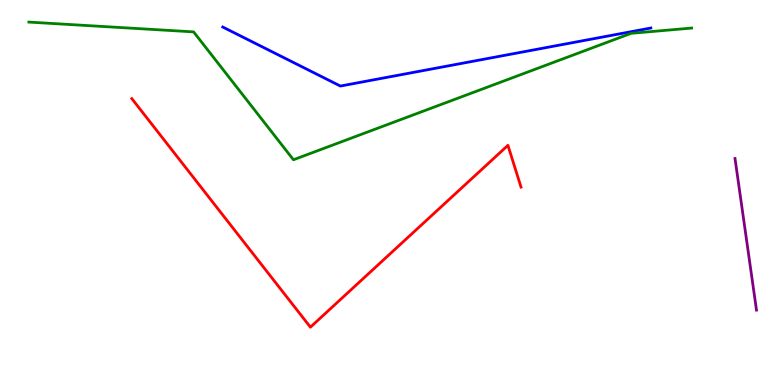[{'lines': ['blue', 'red'], 'intersections': []}, {'lines': ['green', 'red'], 'intersections': []}, {'lines': ['purple', 'red'], 'intersections': []}, {'lines': ['blue', 'green'], 'intersections': []}, {'lines': ['blue', 'purple'], 'intersections': []}, {'lines': ['green', 'purple'], 'intersections': []}]